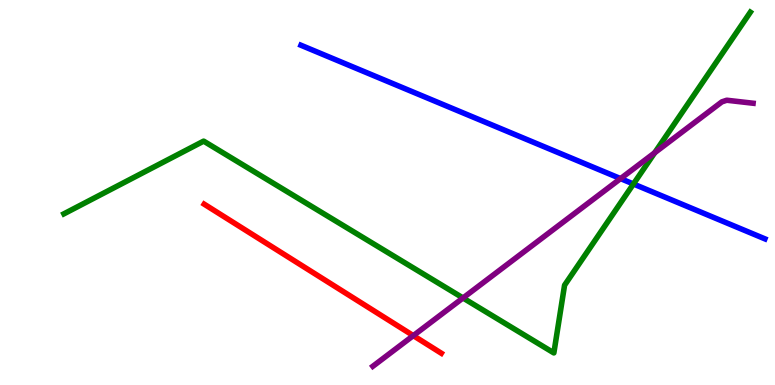[{'lines': ['blue', 'red'], 'intersections': []}, {'lines': ['green', 'red'], 'intersections': []}, {'lines': ['purple', 'red'], 'intersections': [{'x': 5.33, 'y': 1.28}]}, {'lines': ['blue', 'green'], 'intersections': [{'x': 8.17, 'y': 5.22}]}, {'lines': ['blue', 'purple'], 'intersections': [{'x': 8.01, 'y': 5.36}]}, {'lines': ['green', 'purple'], 'intersections': [{'x': 5.97, 'y': 2.26}, {'x': 8.45, 'y': 6.03}]}]